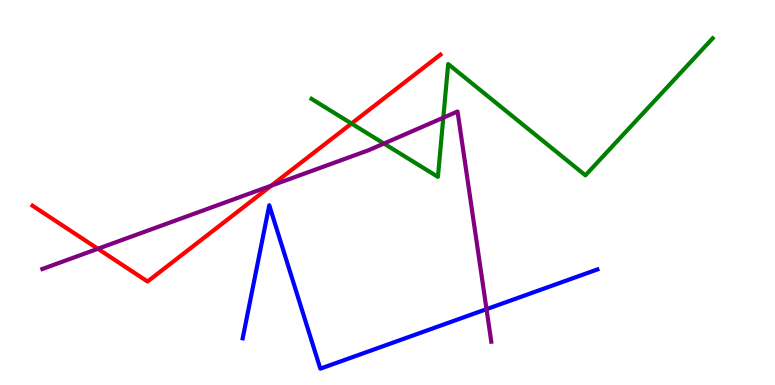[{'lines': ['blue', 'red'], 'intersections': []}, {'lines': ['green', 'red'], 'intersections': [{'x': 4.54, 'y': 6.79}]}, {'lines': ['purple', 'red'], 'intersections': [{'x': 1.26, 'y': 3.54}, {'x': 3.5, 'y': 5.18}]}, {'lines': ['blue', 'green'], 'intersections': []}, {'lines': ['blue', 'purple'], 'intersections': [{'x': 6.28, 'y': 1.97}]}, {'lines': ['green', 'purple'], 'intersections': [{'x': 4.95, 'y': 6.27}, {'x': 5.72, 'y': 6.94}]}]